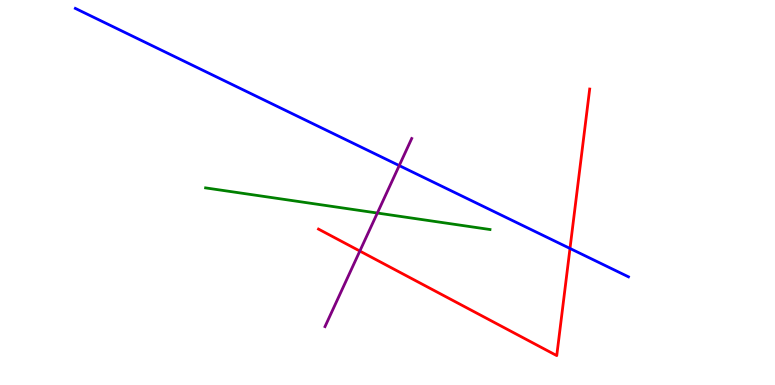[{'lines': ['blue', 'red'], 'intersections': [{'x': 7.35, 'y': 3.55}]}, {'lines': ['green', 'red'], 'intersections': []}, {'lines': ['purple', 'red'], 'intersections': [{'x': 4.64, 'y': 3.48}]}, {'lines': ['blue', 'green'], 'intersections': []}, {'lines': ['blue', 'purple'], 'intersections': [{'x': 5.15, 'y': 5.7}]}, {'lines': ['green', 'purple'], 'intersections': [{'x': 4.87, 'y': 4.47}]}]